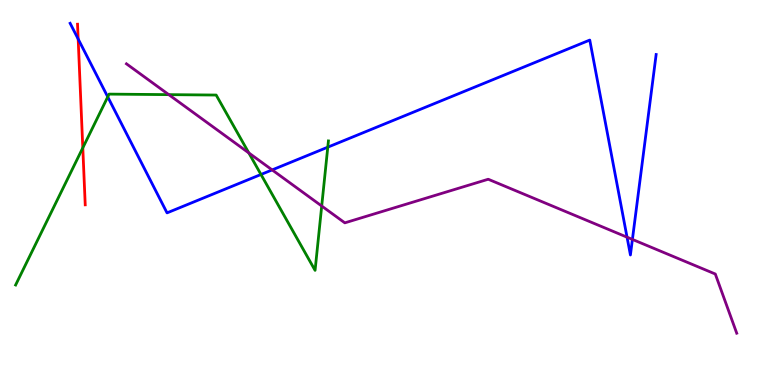[{'lines': ['blue', 'red'], 'intersections': [{'x': 1.01, 'y': 8.99}]}, {'lines': ['green', 'red'], 'intersections': [{'x': 1.07, 'y': 6.16}]}, {'lines': ['purple', 'red'], 'intersections': []}, {'lines': ['blue', 'green'], 'intersections': [{'x': 1.39, 'y': 7.48}, {'x': 3.37, 'y': 5.47}, {'x': 4.23, 'y': 6.18}]}, {'lines': ['blue', 'purple'], 'intersections': [{'x': 3.51, 'y': 5.59}, {'x': 8.09, 'y': 3.84}, {'x': 8.16, 'y': 3.78}]}, {'lines': ['green', 'purple'], 'intersections': [{'x': 2.18, 'y': 7.54}, {'x': 3.21, 'y': 6.03}, {'x': 4.15, 'y': 4.65}]}]